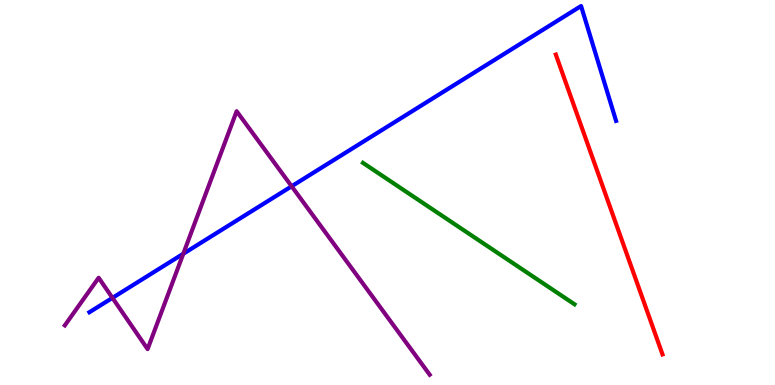[{'lines': ['blue', 'red'], 'intersections': []}, {'lines': ['green', 'red'], 'intersections': []}, {'lines': ['purple', 'red'], 'intersections': []}, {'lines': ['blue', 'green'], 'intersections': []}, {'lines': ['blue', 'purple'], 'intersections': [{'x': 1.45, 'y': 2.26}, {'x': 2.37, 'y': 3.41}, {'x': 3.76, 'y': 5.16}]}, {'lines': ['green', 'purple'], 'intersections': []}]